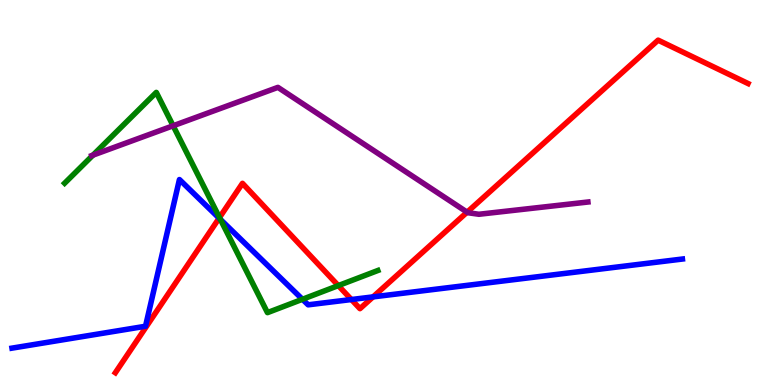[{'lines': ['blue', 'red'], 'intersections': [{'x': 2.83, 'y': 4.33}, {'x': 4.53, 'y': 2.22}, {'x': 4.81, 'y': 2.29}]}, {'lines': ['green', 'red'], 'intersections': [{'x': 2.83, 'y': 4.35}, {'x': 4.37, 'y': 2.58}]}, {'lines': ['purple', 'red'], 'intersections': [{'x': 6.03, 'y': 4.49}]}, {'lines': ['blue', 'green'], 'intersections': [{'x': 2.84, 'y': 4.3}, {'x': 3.9, 'y': 2.23}]}, {'lines': ['blue', 'purple'], 'intersections': []}, {'lines': ['green', 'purple'], 'intersections': [{'x': 1.2, 'y': 5.97}, {'x': 2.23, 'y': 6.73}]}]